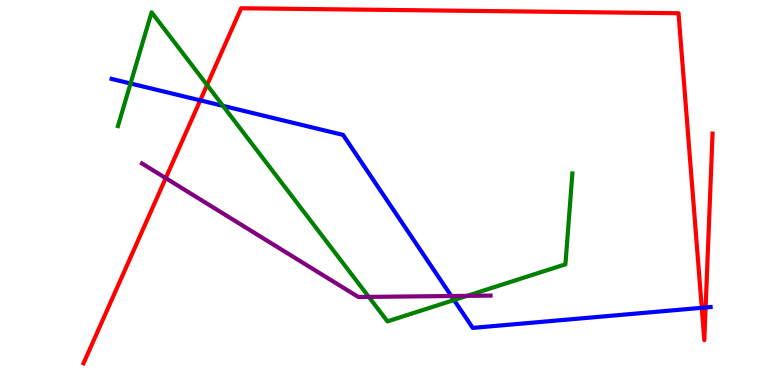[{'lines': ['blue', 'red'], 'intersections': [{'x': 2.58, 'y': 7.39}, {'x': 9.05, 'y': 2.0}, {'x': 9.1, 'y': 2.01}]}, {'lines': ['green', 'red'], 'intersections': [{'x': 2.67, 'y': 7.79}]}, {'lines': ['purple', 'red'], 'intersections': [{'x': 2.14, 'y': 5.37}]}, {'lines': ['blue', 'green'], 'intersections': [{'x': 1.68, 'y': 7.83}, {'x': 2.88, 'y': 7.25}, {'x': 5.86, 'y': 2.21}]}, {'lines': ['blue', 'purple'], 'intersections': [{'x': 5.82, 'y': 2.31}]}, {'lines': ['green', 'purple'], 'intersections': [{'x': 4.76, 'y': 2.29}, {'x': 6.03, 'y': 2.32}]}]